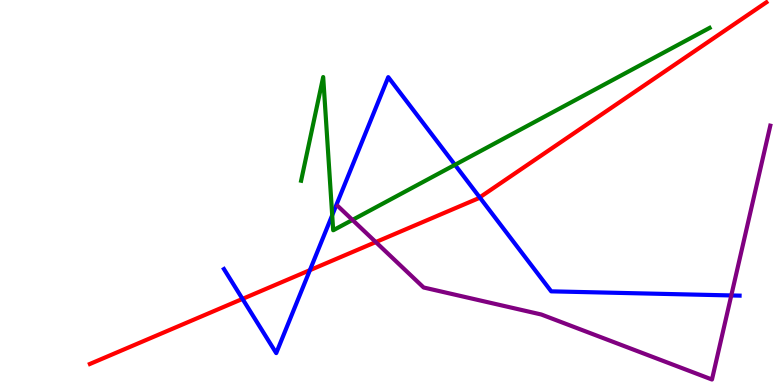[{'lines': ['blue', 'red'], 'intersections': [{'x': 3.13, 'y': 2.24}, {'x': 4.0, 'y': 2.98}, {'x': 6.19, 'y': 4.87}]}, {'lines': ['green', 'red'], 'intersections': []}, {'lines': ['purple', 'red'], 'intersections': [{'x': 4.85, 'y': 3.71}]}, {'lines': ['blue', 'green'], 'intersections': [{'x': 4.29, 'y': 4.41}, {'x': 5.87, 'y': 5.72}]}, {'lines': ['blue', 'purple'], 'intersections': [{'x': 9.44, 'y': 2.33}]}, {'lines': ['green', 'purple'], 'intersections': [{'x': 4.55, 'y': 4.29}]}]